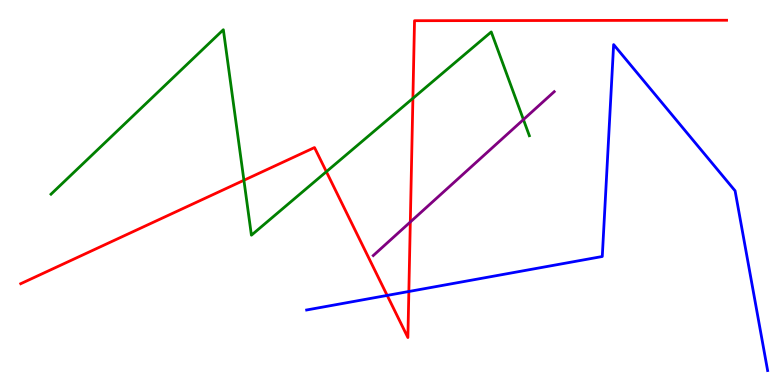[{'lines': ['blue', 'red'], 'intersections': [{'x': 5.0, 'y': 2.33}, {'x': 5.28, 'y': 2.43}]}, {'lines': ['green', 'red'], 'intersections': [{'x': 3.15, 'y': 5.32}, {'x': 4.21, 'y': 5.54}, {'x': 5.33, 'y': 7.45}]}, {'lines': ['purple', 'red'], 'intersections': [{'x': 5.29, 'y': 4.23}]}, {'lines': ['blue', 'green'], 'intersections': []}, {'lines': ['blue', 'purple'], 'intersections': []}, {'lines': ['green', 'purple'], 'intersections': [{'x': 6.75, 'y': 6.89}]}]